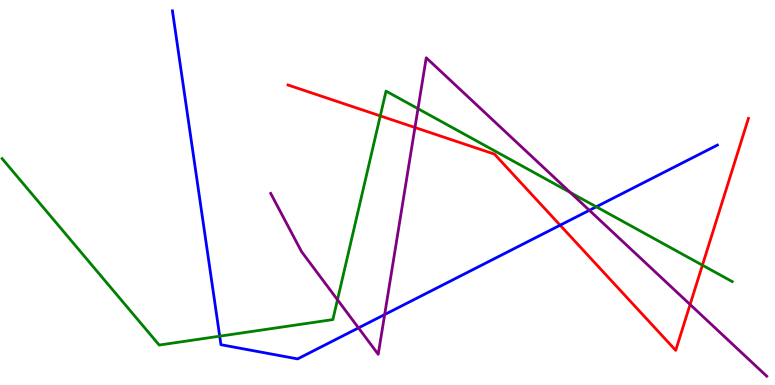[{'lines': ['blue', 'red'], 'intersections': [{'x': 7.23, 'y': 4.15}]}, {'lines': ['green', 'red'], 'intersections': [{'x': 4.91, 'y': 6.99}, {'x': 9.06, 'y': 3.11}]}, {'lines': ['purple', 'red'], 'intersections': [{'x': 5.35, 'y': 6.69}, {'x': 8.9, 'y': 2.09}]}, {'lines': ['blue', 'green'], 'intersections': [{'x': 2.83, 'y': 1.27}, {'x': 7.69, 'y': 4.63}]}, {'lines': ['blue', 'purple'], 'intersections': [{'x': 4.63, 'y': 1.48}, {'x': 4.96, 'y': 1.83}, {'x': 7.6, 'y': 4.54}]}, {'lines': ['green', 'purple'], 'intersections': [{'x': 4.35, 'y': 2.21}, {'x': 5.39, 'y': 7.18}, {'x': 7.36, 'y': 5.0}]}]